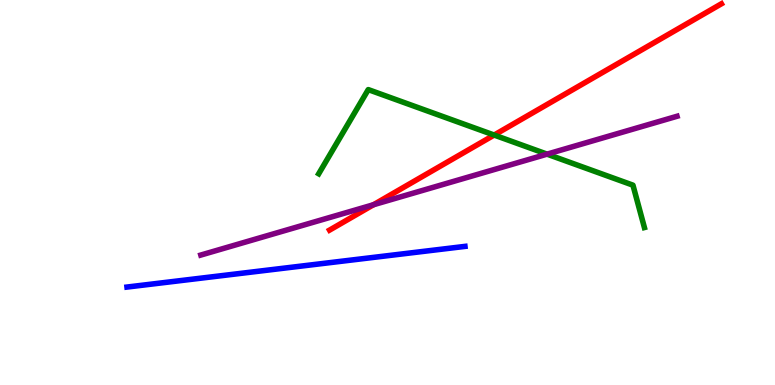[{'lines': ['blue', 'red'], 'intersections': []}, {'lines': ['green', 'red'], 'intersections': [{'x': 6.38, 'y': 6.49}]}, {'lines': ['purple', 'red'], 'intersections': [{'x': 4.82, 'y': 4.68}]}, {'lines': ['blue', 'green'], 'intersections': []}, {'lines': ['blue', 'purple'], 'intersections': []}, {'lines': ['green', 'purple'], 'intersections': [{'x': 7.06, 'y': 6.0}]}]